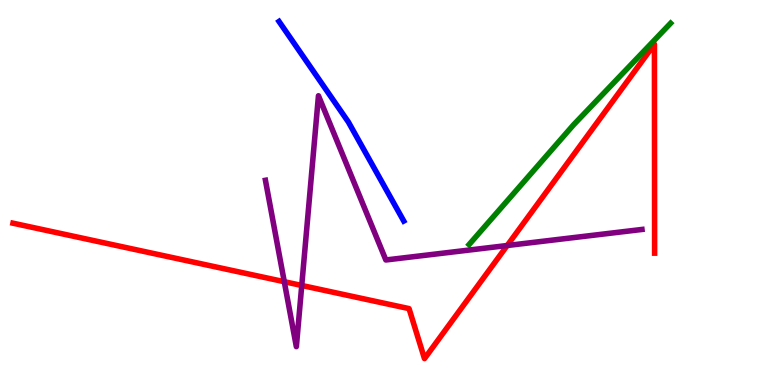[{'lines': ['blue', 'red'], 'intersections': []}, {'lines': ['green', 'red'], 'intersections': []}, {'lines': ['purple', 'red'], 'intersections': [{'x': 3.67, 'y': 2.68}, {'x': 3.89, 'y': 2.59}, {'x': 6.54, 'y': 3.62}]}, {'lines': ['blue', 'green'], 'intersections': []}, {'lines': ['blue', 'purple'], 'intersections': []}, {'lines': ['green', 'purple'], 'intersections': []}]